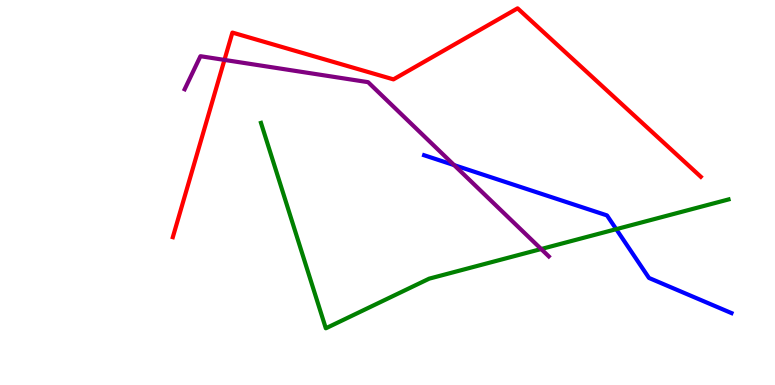[{'lines': ['blue', 'red'], 'intersections': []}, {'lines': ['green', 'red'], 'intersections': []}, {'lines': ['purple', 'red'], 'intersections': [{'x': 2.9, 'y': 8.44}]}, {'lines': ['blue', 'green'], 'intersections': [{'x': 7.95, 'y': 4.05}]}, {'lines': ['blue', 'purple'], 'intersections': [{'x': 5.86, 'y': 5.71}]}, {'lines': ['green', 'purple'], 'intersections': [{'x': 6.98, 'y': 3.53}]}]